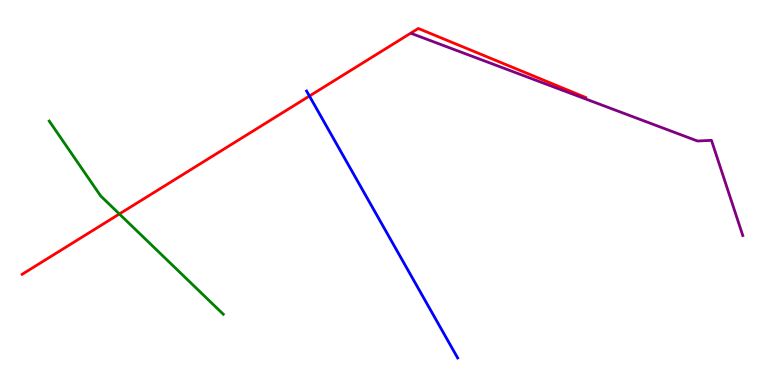[{'lines': ['blue', 'red'], 'intersections': [{'x': 3.99, 'y': 7.51}]}, {'lines': ['green', 'red'], 'intersections': [{'x': 1.54, 'y': 4.44}]}, {'lines': ['purple', 'red'], 'intersections': []}, {'lines': ['blue', 'green'], 'intersections': []}, {'lines': ['blue', 'purple'], 'intersections': []}, {'lines': ['green', 'purple'], 'intersections': []}]